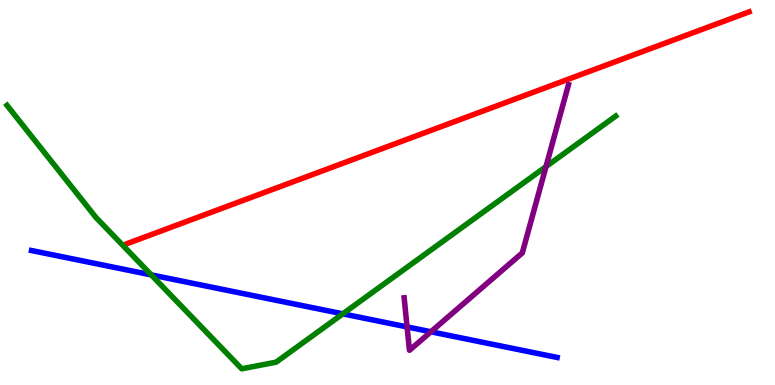[{'lines': ['blue', 'red'], 'intersections': []}, {'lines': ['green', 'red'], 'intersections': []}, {'lines': ['purple', 'red'], 'intersections': []}, {'lines': ['blue', 'green'], 'intersections': [{'x': 1.95, 'y': 2.86}, {'x': 4.42, 'y': 1.85}]}, {'lines': ['blue', 'purple'], 'intersections': [{'x': 5.25, 'y': 1.51}, {'x': 5.56, 'y': 1.38}]}, {'lines': ['green', 'purple'], 'intersections': [{'x': 7.05, 'y': 5.67}]}]